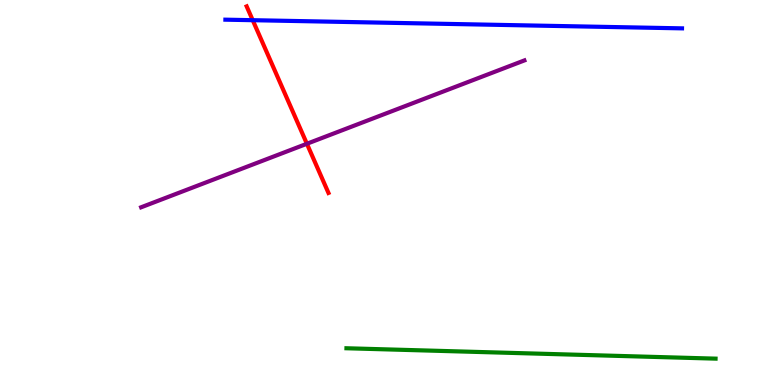[{'lines': ['blue', 'red'], 'intersections': [{'x': 3.26, 'y': 9.48}]}, {'lines': ['green', 'red'], 'intersections': []}, {'lines': ['purple', 'red'], 'intersections': [{'x': 3.96, 'y': 6.27}]}, {'lines': ['blue', 'green'], 'intersections': []}, {'lines': ['blue', 'purple'], 'intersections': []}, {'lines': ['green', 'purple'], 'intersections': []}]